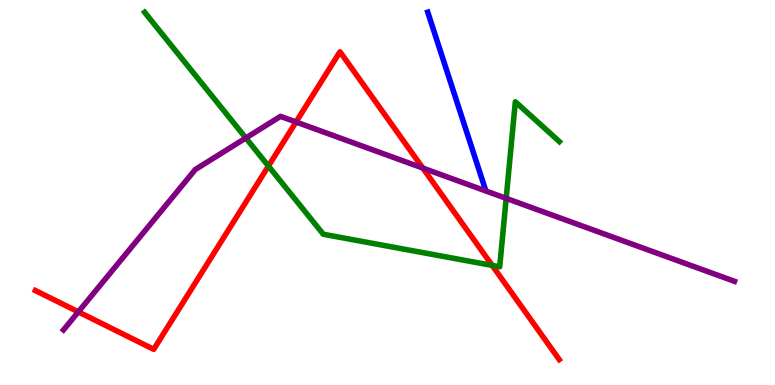[{'lines': ['blue', 'red'], 'intersections': []}, {'lines': ['green', 'red'], 'intersections': [{'x': 3.46, 'y': 5.69}, {'x': 6.35, 'y': 3.11}]}, {'lines': ['purple', 'red'], 'intersections': [{'x': 1.01, 'y': 1.9}, {'x': 3.82, 'y': 6.83}, {'x': 5.46, 'y': 5.63}]}, {'lines': ['blue', 'green'], 'intersections': []}, {'lines': ['blue', 'purple'], 'intersections': []}, {'lines': ['green', 'purple'], 'intersections': [{'x': 3.17, 'y': 6.42}, {'x': 6.53, 'y': 4.85}]}]